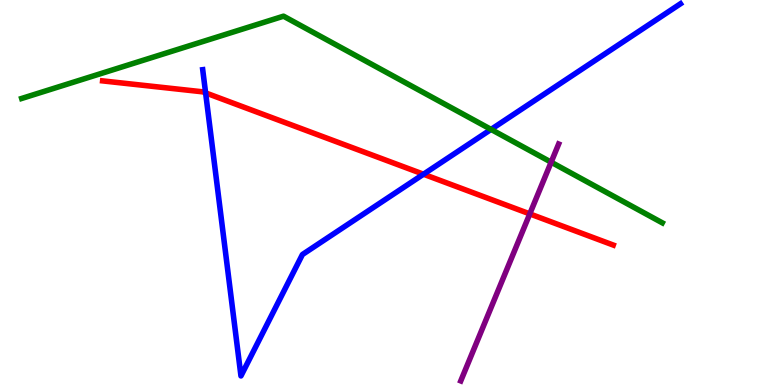[{'lines': ['blue', 'red'], 'intersections': [{'x': 2.65, 'y': 7.59}, {'x': 5.46, 'y': 5.47}]}, {'lines': ['green', 'red'], 'intersections': []}, {'lines': ['purple', 'red'], 'intersections': [{'x': 6.84, 'y': 4.44}]}, {'lines': ['blue', 'green'], 'intersections': [{'x': 6.34, 'y': 6.64}]}, {'lines': ['blue', 'purple'], 'intersections': []}, {'lines': ['green', 'purple'], 'intersections': [{'x': 7.11, 'y': 5.79}]}]